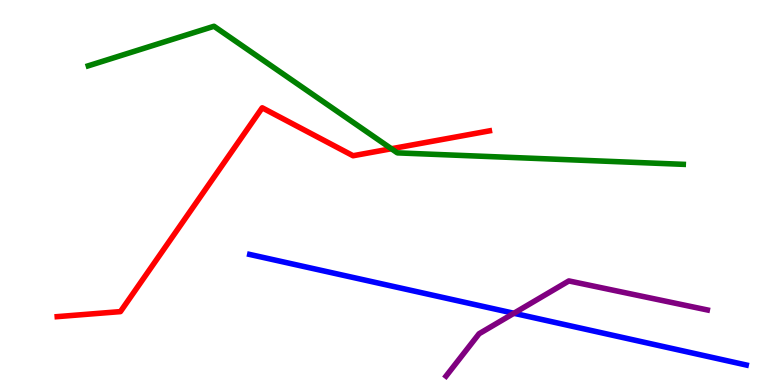[{'lines': ['blue', 'red'], 'intersections': []}, {'lines': ['green', 'red'], 'intersections': [{'x': 5.05, 'y': 6.14}]}, {'lines': ['purple', 'red'], 'intersections': []}, {'lines': ['blue', 'green'], 'intersections': []}, {'lines': ['blue', 'purple'], 'intersections': [{'x': 6.63, 'y': 1.86}]}, {'lines': ['green', 'purple'], 'intersections': []}]